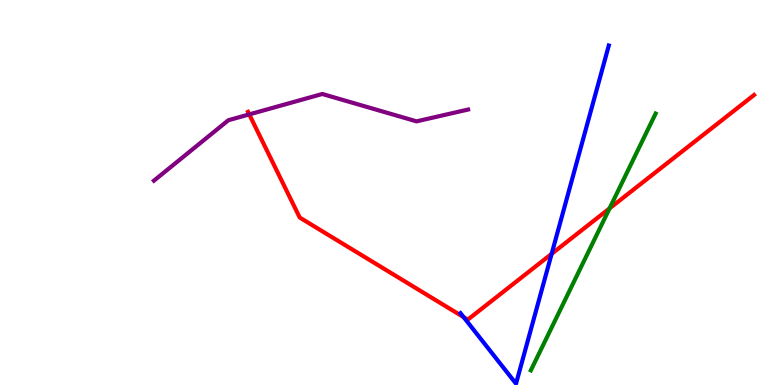[{'lines': ['blue', 'red'], 'intersections': [{'x': 5.98, 'y': 1.76}, {'x': 7.12, 'y': 3.41}]}, {'lines': ['green', 'red'], 'intersections': [{'x': 7.87, 'y': 4.59}]}, {'lines': ['purple', 'red'], 'intersections': [{'x': 3.22, 'y': 7.03}]}, {'lines': ['blue', 'green'], 'intersections': []}, {'lines': ['blue', 'purple'], 'intersections': []}, {'lines': ['green', 'purple'], 'intersections': []}]